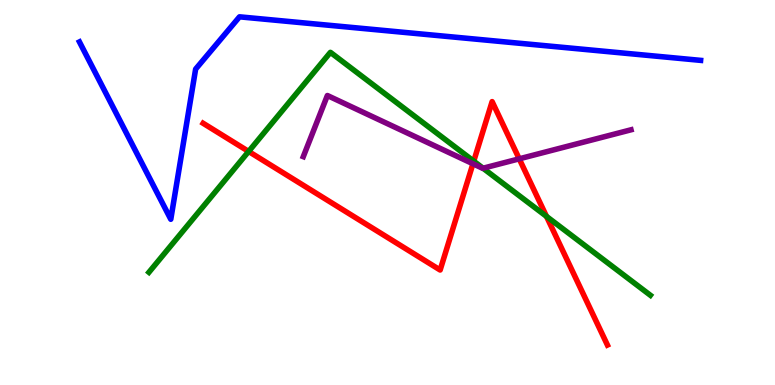[{'lines': ['blue', 'red'], 'intersections': []}, {'lines': ['green', 'red'], 'intersections': [{'x': 3.21, 'y': 6.07}, {'x': 6.11, 'y': 5.81}, {'x': 7.05, 'y': 4.38}]}, {'lines': ['purple', 'red'], 'intersections': [{'x': 6.1, 'y': 5.75}, {'x': 6.7, 'y': 5.87}]}, {'lines': ['blue', 'green'], 'intersections': []}, {'lines': ['blue', 'purple'], 'intersections': []}, {'lines': ['green', 'purple'], 'intersections': [{'x': 6.23, 'y': 5.63}]}]